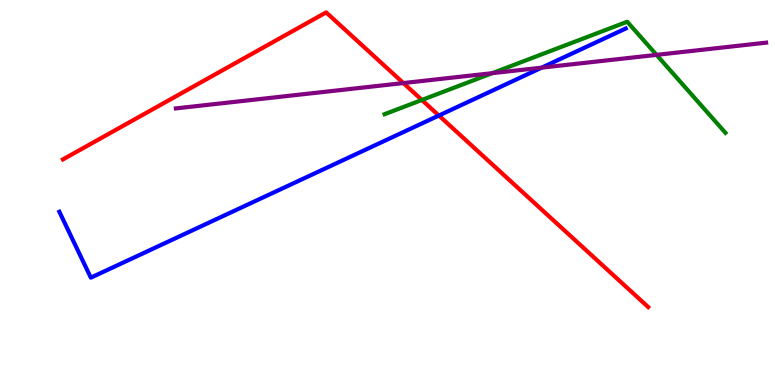[{'lines': ['blue', 'red'], 'intersections': [{'x': 5.66, 'y': 7.0}]}, {'lines': ['green', 'red'], 'intersections': [{'x': 5.44, 'y': 7.4}]}, {'lines': ['purple', 'red'], 'intersections': [{'x': 5.2, 'y': 7.84}]}, {'lines': ['blue', 'green'], 'intersections': []}, {'lines': ['blue', 'purple'], 'intersections': [{'x': 6.99, 'y': 8.24}]}, {'lines': ['green', 'purple'], 'intersections': [{'x': 6.35, 'y': 8.1}, {'x': 8.47, 'y': 8.57}]}]